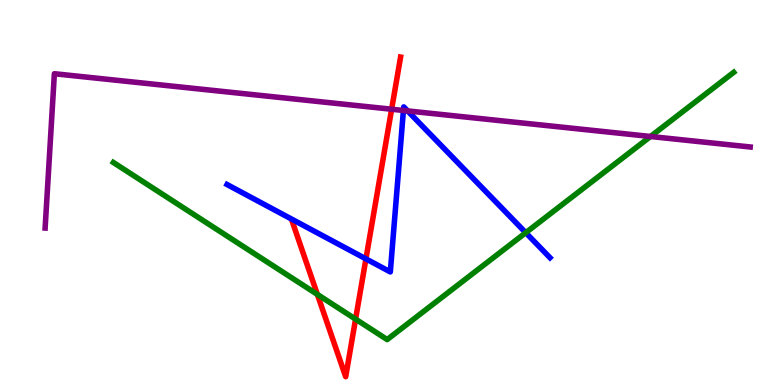[{'lines': ['blue', 'red'], 'intersections': [{'x': 4.72, 'y': 3.28}]}, {'lines': ['green', 'red'], 'intersections': [{'x': 4.1, 'y': 2.35}, {'x': 4.59, 'y': 1.71}]}, {'lines': ['purple', 'red'], 'intersections': [{'x': 5.05, 'y': 7.16}]}, {'lines': ['blue', 'green'], 'intersections': [{'x': 6.78, 'y': 3.96}]}, {'lines': ['blue', 'purple'], 'intersections': [{'x': 5.21, 'y': 7.13}, {'x': 5.26, 'y': 7.12}]}, {'lines': ['green', 'purple'], 'intersections': [{'x': 8.39, 'y': 6.45}]}]